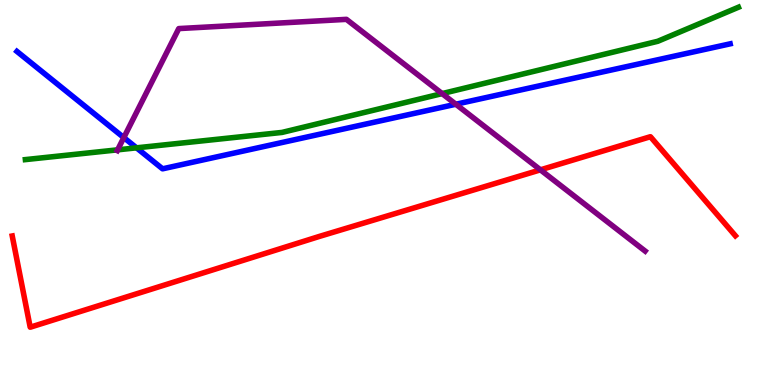[{'lines': ['blue', 'red'], 'intersections': []}, {'lines': ['green', 'red'], 'intersections': []}, {'lines': ['purple', 'red'], 'intersections': [{'x': 6.97, 'y': 5.59}]}, {'lines': ['blue', 'green'], 'intersections': [{'x': 1.76, 'y': 6.16}]}, {'lines': ['blue', 'purple'], 'intersections': [{'x': 1.6, 'y': 6.43}, {'x': 5.88, 'y': 7.29}]}, {'lines': ['green', 'purple'], 'intersections': [{'x': 1.52, 'y': 6.11}, {'x': 5.7, 'y': 7.57}]}]